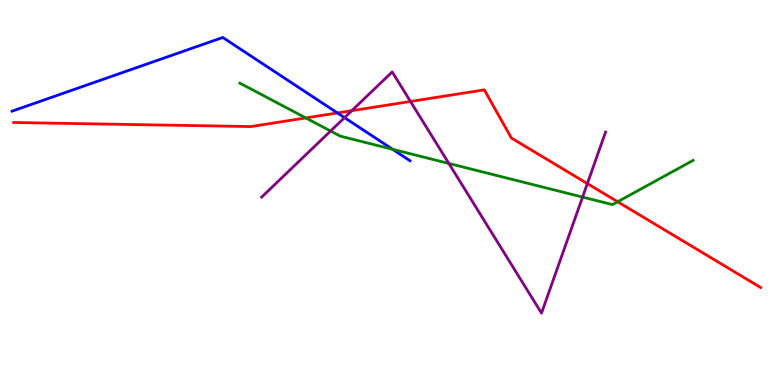[{'lines': ['blue', 'red'], 'intersections': [{'x': 4.35, 'y': 7.07}]}, {'lines': ['green', 'red'], 'intersections': [{'x': 3.95, 'y': 6.94}, {'x': 7.97, 'y': 4.76}]}, {'lines': ['purple', 'red'], 'intersections': [{'x': 4.54, 'y': 7.12}, {'x': 5.3, 'y': 7.36}, {'x': 7.58, 'y': 5.23}]}, {'lines': ['blue', 'green'], 'intersections': [{'x': 5.07, 'y': 6.12}]}, {'lines': ['blue', 'purple'], 'intersections': [{'x': 4.45, 'y': 6.94}]}, {'lines': ['green', 'purple'], 'intersections': [{'x': 4.27, 'y': 6.6}, {'x': 5.79, 'y': 5.75}, {'x': 7.52, 'y': 4.88}]}]